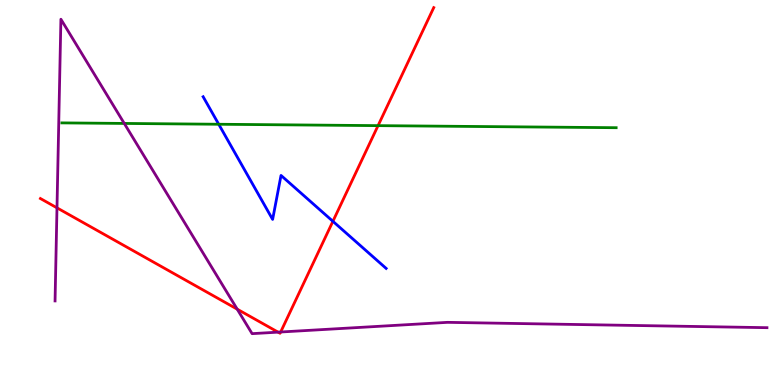[{'lines': ['blue', 'red'], 'intersections': [{'x': 4.3, 'y': 4.25}]}, {'lines': ['green', 'red'], 'intersections': [{'x': 4.88, 'y': 6.74}]}, {'lines': ['purple', 'red'], 'intersections': [{'x': 0.735, 'y': 4.6}, {'x': 3.06, 'y': 1.97}, {'x': 3.59, 'y': 1.37}, {'x': 3.62, 'y': 1.38}]}, {'lines': ['blue', 'green'], 'intersections': [{'x': 2.82, 'y': 6.77}]}, {'lines': ['blue', 'purple'], 'intersections': []}, {'lines': ['green', 'purple'], 'intersections': [{'x': 1.6, 'y': 6.79}]}]